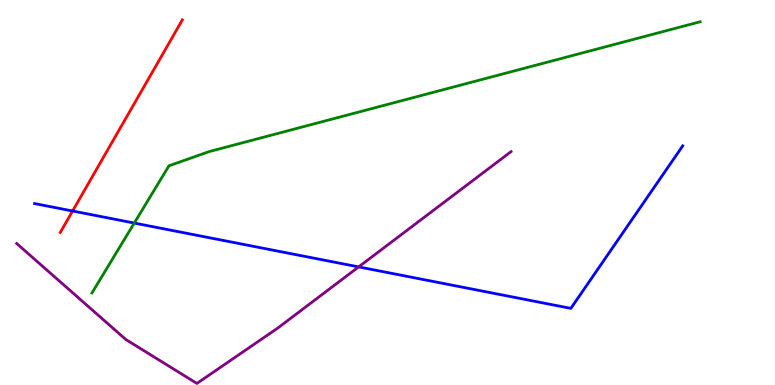[{'lines': ['blue', 'red'], 'intersections': [{'x': 0.937, 'y': 4.52}]}, {'lines': ['green', 'red'], 'intersections': []}, {'lines': ['purple', 'red'], 'intersections': []}, {'lines': ['blue', 'green'], 'intersections': [{'x': 1.73, 'y': 4.21}]}, {'lines': ['blue', 'purple'], 'intersections': [{'x': 4.63, 'y': 3.07}]}, {'lines': ['green', 'purple'], 'intersections': []}]